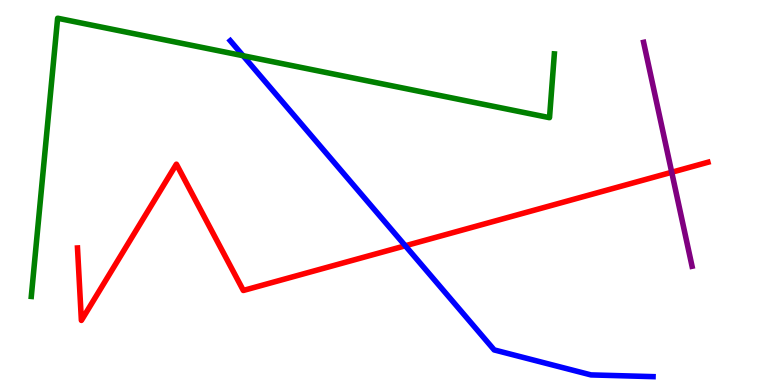[{'lines': ['blue', 'red'], 'intersections': [{'x': 5.23, 'y': 3.62}]}, {'lines': ['green', 'red'], 'intersections': []}, {'lines': ['purple', 'red'], 'intersections': [{'x': 8.67, 'y': 5.53}]}, {'lines': ['blue', 'green'], 'intersections': [{'x': 3.14, 'y': 8.55}]}, {'lines': ['blue', 'purple'], 'intersections': []}, {'lines': ['green', 'purple'], 'intersections': []}]